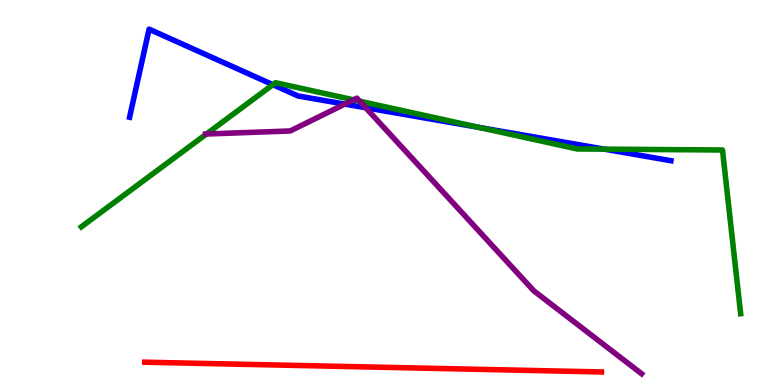[{'lines': ['blue', 'red'], 'intersections': []}, {'lines': ['green', 'red'], 'intersections': []}, {'lines': ['purple', 'red'], 'intersections': []}, {'lines': ['blue', 'green'], 'intersections': [{'x': 3.52, 'y': 7.8}, {'x': 6.18, 'y': 6.69}, {'x': 7.8, 'y': 6.13}]}, {'lines': ['blue', 'purple'], 'intersections': [{'x': 4.45, 'y': 7.3}, {'x': 4.72, 'y': 7.2}]}, {'lines': ['green', 'purple'], 'intersections': [{'x': 2.66, 'y': 6.52}, {'x': 4.56, 'y': 7.41}, {'x': 4.64, 'y': 7.37}]}]